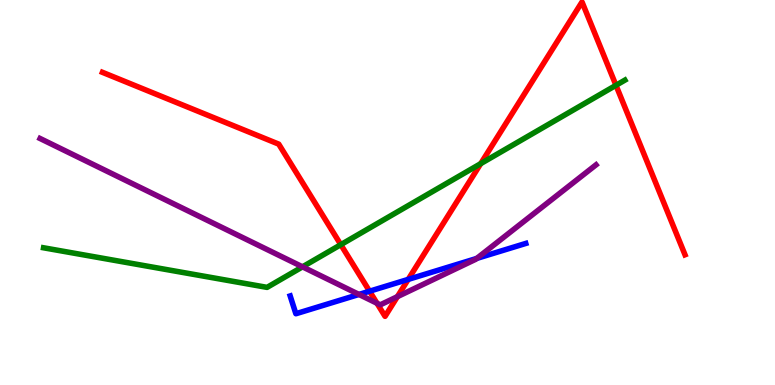[{'lines': ['blue', 'red'], 'intersections': [{'x': 4.77, 'y': 2.44}, {'x': 5.27, 'y': 2.74}]}, {'lines': ['green', 'red'], 'intersections': [{'x': 4.4, 'y': 3.65}, {'x': 6.2, 'y': 5.75}, {'x': 7.95, 'y': 7.78}]}, {'lines': ['purple', 'red'], 'intersections': [{'x': 4.86, 'y': 2.12}, {'x': 5.13, 'y': 2.29}]}, {'lines': ['blue', 'green'], 'intersections': []}, {'lines': ['blue', 'purple'], 'intersections': [{'x': 4.63, 'y': 2.35}, {'x': 6.15, 'y': 3.29}]}, {'lines': ['green', 'purple'], 'intersections': [{'x': 3.9, 'y': 3.07}]}]